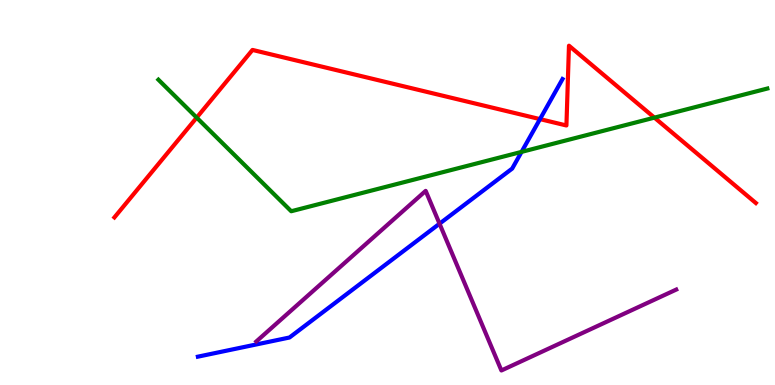[{'lines': ['blue', 'red'], 'intersections': [{'x': 6.97, 'y': 6.91}]}, {'lines': ['green', 'red'], 'intersections': [{'x': 2.54, 'y': 6.95}, {'x': 8.44, 'y': 6.94}]}, {'lines': ['purple', 'red'], 'intersections': []}, {'lines': ['blue', 'green'], 'intersections': [{'x': 6.73, 'y': 6.06}]}, {'lines': ['blue', 'purple'], 'intersections': [{'x': 5.67, 'y': 4.19}]}, {'lines': ['green', 'purple'], 'intersections': []}]